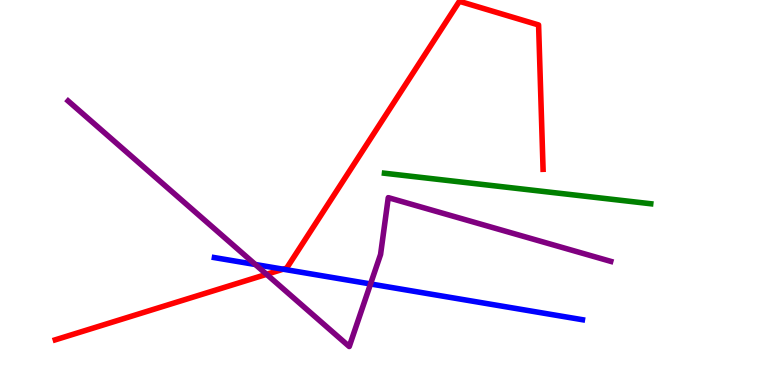[{'lines': ['blue', 'red'], 'intersections': [{'x': 3.65, 'y': 3.01}]}, {'lines': ['green', 'red'], 'intersections': []}, {'lines': ['purple', 'red'], 'intersections': [{'x': 3.44, 'y': 2.88}]}, {'lines': ['blue', 'green'], 'intersections': []}, {'lines': ['blue', 'purple'], 'intersections': [{'x': 3.3, 'y': 3.13}, {'x': 4.78, 'y': 2.62}]}, {'lines': ['green', 'purple'], 'intersections': []}]